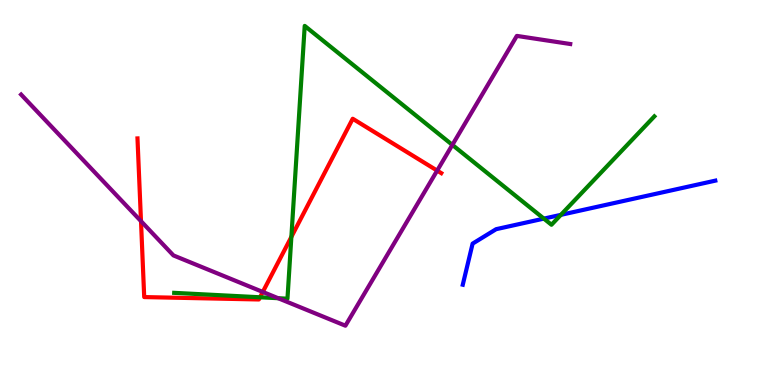[{'lines': ['blue', 'red'], 'intersections': []}, {'lines': ['green', 'red'], 'intersections': [{'x': 3.36, 'y': 2.28}, {'x': 3.76, 'y': 3.85}]}, {'lines': ['purple', 'red'], 'intersections': [{'x': 1.82, 'y': 4.26}, {'x': 3.39, 'y': 2.42}, {'x': 5.64, 'y': 5.57}]}, {'lines': ['blue', 'green'], 'intersections': [{'x': 7.02, 'y': 4.32}, {'x': 7.24, 'y': 4.42}]}, {'lines': ['blue', 'purple'], 'intersections': []}, {'lines': ['green', 'purple'], 'intersections': [{'x': 3.59, 'y': 2.25}, {'x': 5.84, 'y': 6.24}]}]